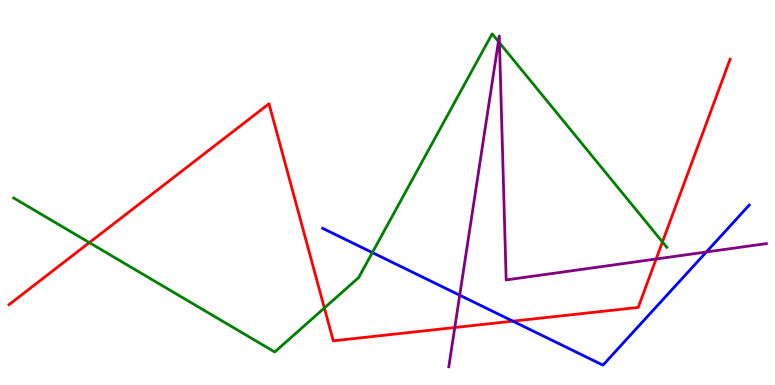[{'lines': ['blue', 'red'], 'intersections': [{'x': 6.62, 'y': 1.66}]}, {'lines': ['green', 'red'], 'intersections': [{'x': 1.15, 'y': 3.7}, {'x': 4.19, 'y': 2.0}, {'x': 8.55, 'y': 3.72}]}, {'lines': ['purple', 'red'], 'intersections': [{'x': 5.87, 'y': 1.49}, {'x': 8.47, 'y': 3.27}]}, {'lines': ['blue', 'green'], 'intersections': [{'x': 4.8, 'y': 3.44}]}, {'lines': ['blue', 'purple'], 'intersections': [{'x': 5.93, 'y': 2.33}, {'x': 9.11, 'y': 3.45}]}, {'lines': ['green', 'purple'], 'intersections': [{'x': 6.43, 'y': 8.92}, {'x': 6.44, 'y': 8.89}]}]